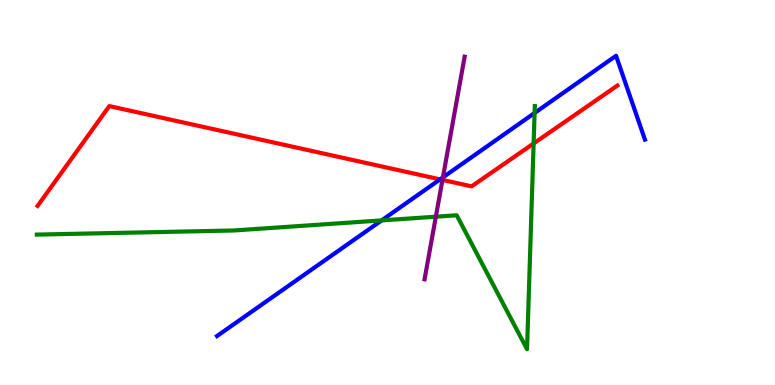[{'lines': ['blue', 'red'], 'intersections': [{'x': 5.68, 'y': 5.34}]}, {'lines': ['green', 'red'], 'intersections': [{'x': 6.89, 'y': 6.27}]}, {'lines': ['purple', 'red'], 'intersections': [{'x': 5.71, 'y': 5.33}]}, {'lines': ['blue', 'green'], 'intersections': [{'x': 4.92, 'y': 4.28}, {'x': 6.9, 'y': 7.07}]}, {'lines': ['blue', 'purple'], 'intersections': [{'x': 5.72, 'y': 5.39}]}, {'lines': ['green', 'purple'], 'intersections': [{'x': 5.62, 'y': 4.37}]}]